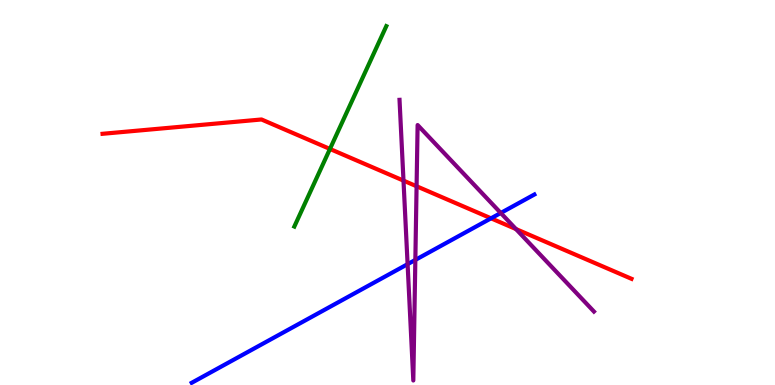[{'lines': ['blue', 'red'], 'intersections': [{'x': 6.34, 'y': 4.33}]}, {'lines': ['green', 'red'], 'intersections': [{'x': 4.26, 'y': 6.13}]}, {'lines': ['purple', 'red'], 'intersections': [{'x': 5.21, 'y': 5.31}, {'x': 5.38, 'y': 5.16}, {'x': 6.66, 'y': 4.05}]}, {'lines': ['blue', 'green'], 'intersections': []}, {'lines': ['blue', 'purple'], 'intersections': [{'x': 5.26, 'y': 3.14}, {'x': 5.36, 'y': 3.25}, {'x': 6.46, 'y': 4.47}]}, {'lines': ['green', 'purple'], 'intersections': []}]